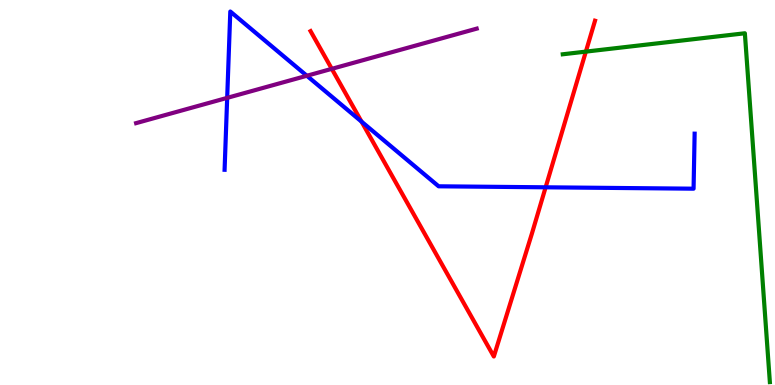[{'lines': ['blue', 'red'], 'intersections': [{'x': 4.66, 'y': 6.84}, {'x': 7.04, 'y': 5.14}]}, {'lines': ['green', 'red'], 'intersections': [{'x': 7.56, 'y': 8.66}]}, {'lines': ['purple', 'red'], 'intersections': [{'x': 4.28, 'y': 8.21}]}, {'lines': ['blue', 'green'], 'intersections': []}, {'lines': ['blue', 'purple'], 'intersections': [{'x': 2.93, 'y': 7.46}, {'x': 3.96, 'y': 8.03}]}, {'lines': ['green', 'purple'], 'intersections': []}]